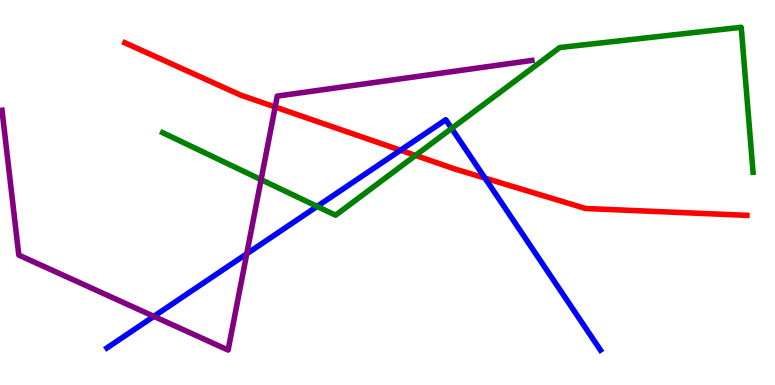[{'lines': ['blue', 'red'], 'intersections': [{'x': 5.17, 'y': 6.1}, {'x': 6.26, 'y': 5.37}]}, {'lines': ['green', 'red'], 'intersections': [{'x': 5.36, 'y': 5.96}]}, {'lines': ['purple', 'red'], 'intersections': [{'x': 3.55, 'y': 7.22}]}, {'lines': ['blue', 'green'], 'intersections': [{'x': 4.09, 'y': 4.64}, {'x': 5.83, 'y': 6.66}]}, {'lines': ['blue', 'purple'], 'intersections': [{'x': 1.99, 'y': 1.78}, {'x': 3.18, 'y': 3.41}]}, {'lines': ['green', 'purple'], 'intersections': [{'x': 3.37, 'y': 5.33}]}]